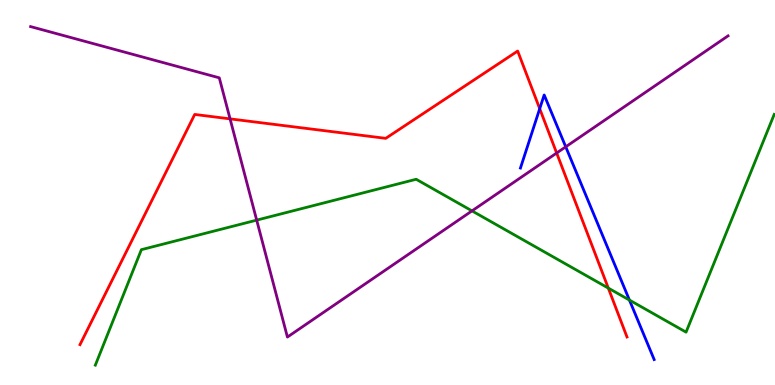[{'lines': ['blue', 'red'], 'intersections': [{'x': 6.96, 'y': 7.18}]}, {'lines': ['green', 'red'], 'intersections': [{'x': 7.85, 'y': 2.52}]}, {'lines': ['purple', 'red'], 'intersections': [{'x': 2.97, 'y': 6.91}, {'x': 7.18, 'y': 6.03}]}, {'lines': ['blue', 'green'], 'intersections': [{'x': 8.12, 'y': 2.21}]}, {'lines': ['blue', 'purple'], 'intersections': [{'x': 7.3, 'y': 6.19}]}, {'lines': ['green', 'purple'], 'intersections': [{'x': 3.31, 'y': 4.28}, {'x': 6.09, 'y': 4.52}]}]